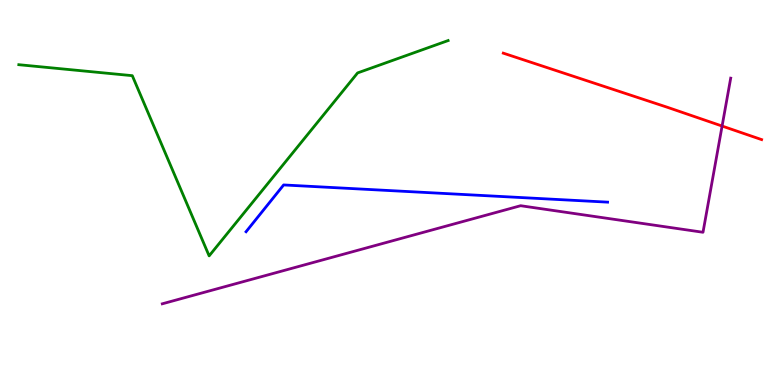[{'lines': ['blue', 'red'], 'intersections': []}, {'lines': ['green', 'red'], 'intersections': []}, {'lines': ['purple', 'red'], 'intersections': [{'x': 9.32, 'y': 6.73}]}, {'lines': ['blue', 'green'], 'intersections': []}, {'lines': ['blue', 'purple'], 'intersections': []}, {'lines': ['green', 'purple'], 'intersections': []}]